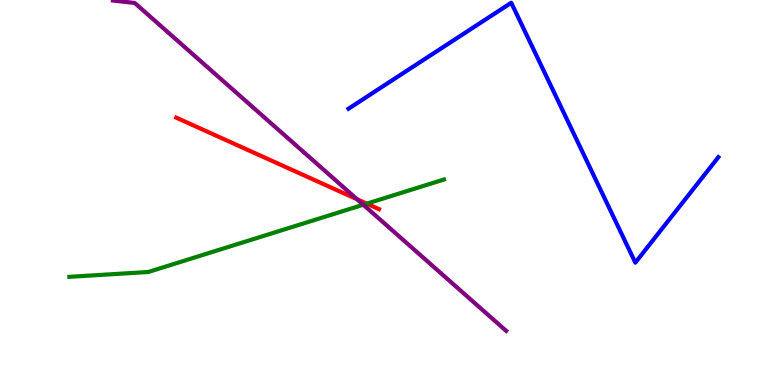[{'lines': ['blue', 'red'], 'intersections': []}, {'lines': ['green', 'red'], 'intersections': [{'x': 4.73, 'y': 4.71}]}, {'lines': ['purple', 'red'], 'intersections': [{'x': 4.61, 'y': 4.82}]}, {'lines': ['blue', 'green'], 'intersections': []}, {'lines': ['blue', 'purple'], 'intersections': []}, {'lines': ['green', 'purple'], 'intersections': [{'x': 4.69, 'y': 4.68}]}]